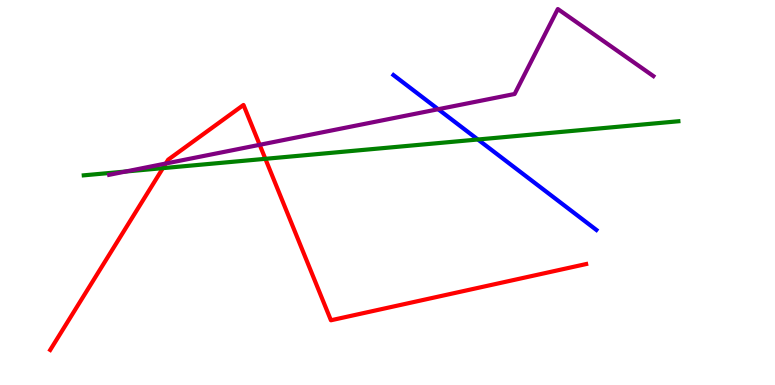[{'lines': ['blue', 'red'], 'intersections': []}, {'lines': ['green', 'red'], 'intersections': [{'x': 2.1, 'y': 5.63}, {'x': 3.42, 'y': 5.87}]}, {'lines': ['purple', 'red'], 'intersections': [{'x': 2.14, 'y': 5.75}, {'x': 3.35, 'y': 6.24}]}, {'lines': ['blue', 'green'], 'intersections': [{'x': 6.17, 'y': 6.38}]}, {'lines': ['blue', 'purple'], 'intersections': [{'x': 5.65, 'y': 7.16}]}, {'lines': ['green', 'purple'], 'intersections': [{'x': 1.62, 'y': 5.54}]}]